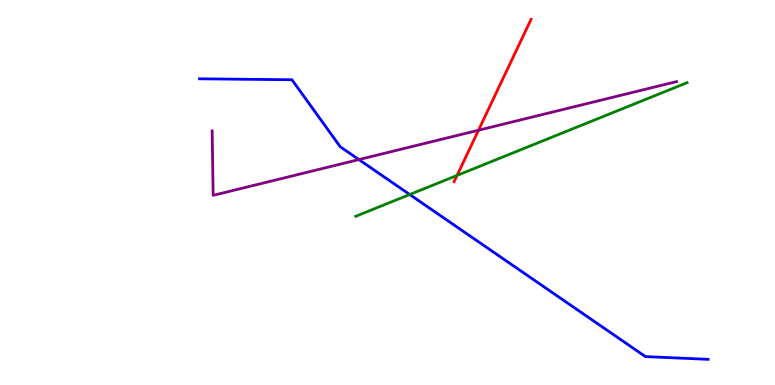[{'lines': ['blue', 'red'], 'intersections': []}, {'lines': ['green', 'red'], 'intersections': [{'x': 5.9, 'y': 5.44}]}, {'lines': ['purple', 'red'], 'intersections': [{'x': 6.17, 'y': 6.62}]}, {'lines': ['blue', 'green'], 'intersections': [{'x': 5.29, 'y': 4.95}]}, {'lines': ['blue', 'purple'], 'intersections': [{'x': 4.63, 'y': 5.86}]}, {'lines': ['green', 'purple'], 'intersections': []}]